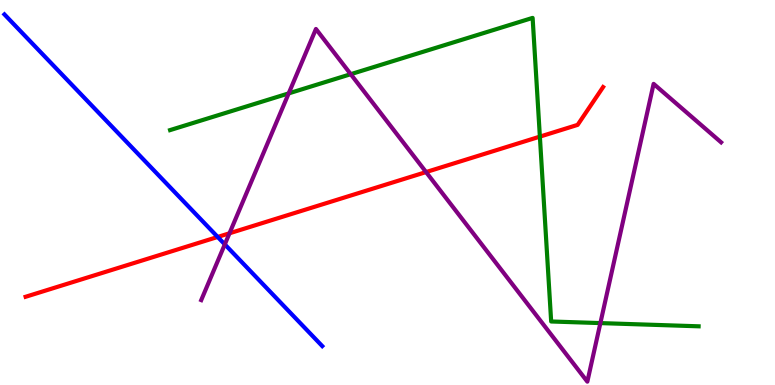[{'lines': ['blue', 'red'], 'intersections': [{'x': 2.81, 'y': 3.85}]}, {'lines': ['green', 'red'], 'intersections': [{'x': 6.97, 'y': 6.45}]}, {'lines': ['purple', 'red'], 'intersections': [{'x': 2.96, 'y': 3.94}, {'x': 5.5, 'y': 5.53}]}, {'lines': ['blue', 'green'], 'intersections': []}, {'lines': ['blue', 'purple'], 'intersections': [{'x': 2.9, 'y': 3.65}]}, {'lines': ['green', 'purple'], 'intersections': [{'x': 3.73, 'y': 7.57}, {'x': 4.53, 'y': 8.07}, {'x': 7.75, 'y': 1.61}]}]